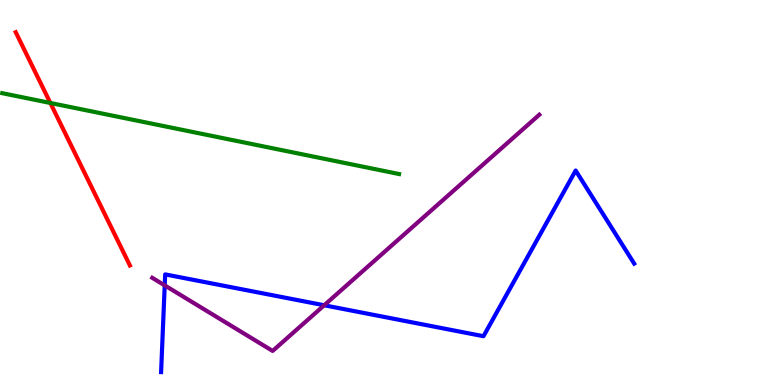[{'lines': ['blue', 'red'], 'intersections': []}, {'lines': ['green', 'red'], 'intersections': [{'x': 0.65, 'y': 7.33}]}, {'lines': ['purple', 'red'], 'intersections': []}, {'lines': ['blue', 'green'], 'intersections': []}, {'lines': ['blue', 'purple'], 'intersections': [{'x': 2.13, 'y': 2.59}, {'x': 4.18, 'y': 2.07}]}, {'lines': ['green', 'purple'], 'intersections': []}]